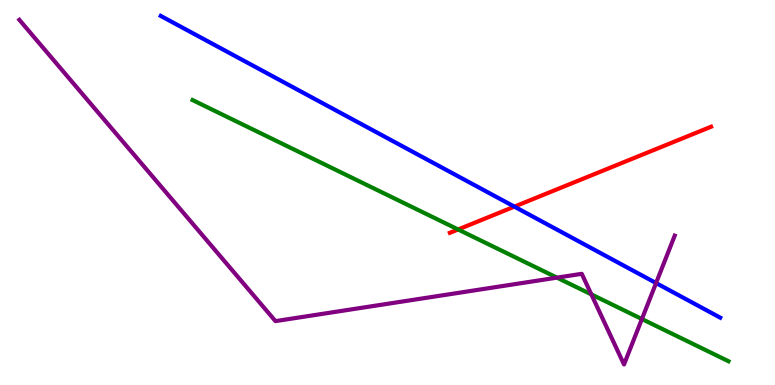[{'lines': ['blue', 'red'], 'intersections': [{'x': 6.64, 'y': 4.63}]}, {'lines': ['green', 'red'], 'intersections': [{'x': 5.91, 'y': 4.04}]}, {'lines': ['purple', 'red'], 'intersections': []}, {'lines': ['blue', 'green'], 'intersections': []}, {'lines': ['blue', 'purple'], 'intersections': [{'x': 8.47, 'y': 2.65}]}, {'lines': ['green', 'purple'], 'intersections': [{'x': 7.19, 'y': 2.79}, {'x': 7.63, 'y': 2.35}, {'x': 8.28, 'y': 1.71}]}]